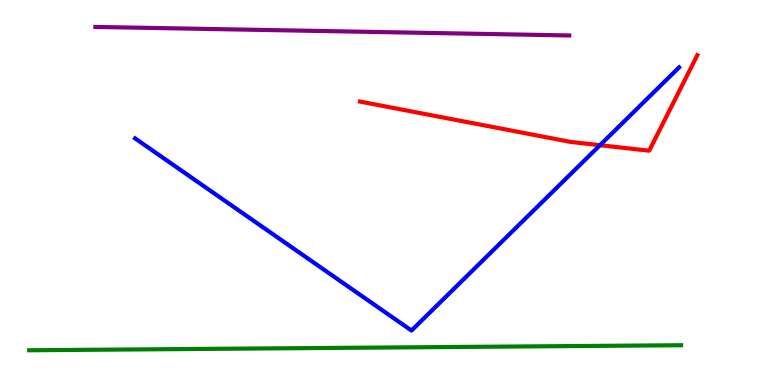[{'lines': ['blue', 'red'], 'intersections': [{'x': 7.74, 'y': 6.23}]}, {'lines': ['green', 'red'], 'intersections': []}, {'lines': ['purple', 'red'], 'intersections': []}, {'lines': ['blue', 'green'], 'intersections': []}, {'lines': ['blue', 'purple'], 'intersections': []}, {'lines': ['green', 'purple'], 'intersections': []}]